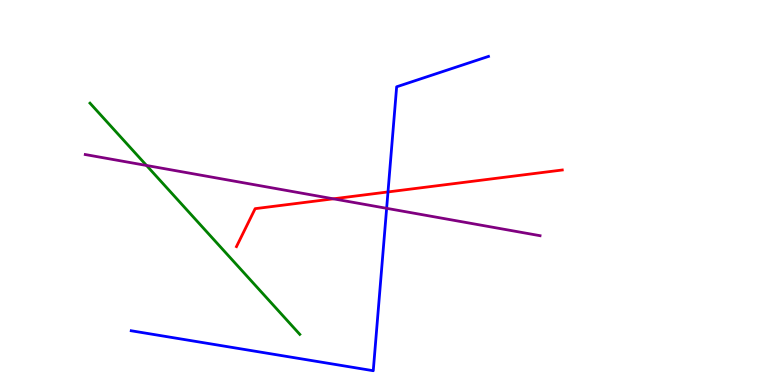[{'lines': ['blue', 'red'], 'intersections': [{'x': 5.01, 'y': 5.01}]}, {'lines': ['green', 'red'], 'intersections': []}, {'lines': ['purple', 'red'], 'intersections': [{'x': 4.3, 'y': 4.84}]}, {'lines': ['blue', 'green'], 'intersections': []}, {'lines': ['blue', 'purple'], 'intersections': [{'x': 4.99, 'y': 4.59}]}, {'lines': ['green', 'purple'], 'intersections': [{'x': 1.89, 'y': 5.7}]}]